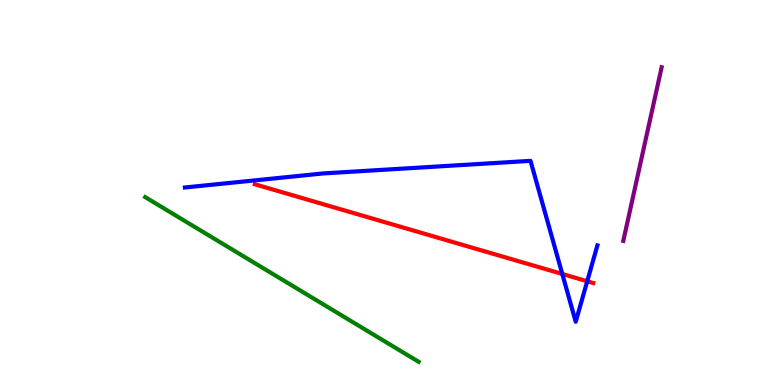[{'lines': ['blue', 'red'], 'intersections': [{'x': 7.26, 'y': 2.88}, {'x': 7.58, 'y': 2.69}]}, {'lines': ['green', 'red'], 'intersections': []}, {'lines': ['purple', 'red'], 'intersections': []}, {'lines': ['blue', 'green'], 'intersections': []}, {'lines': ['blue', 'purple'], 'intersections': []}, {'lines': ['green', 'purple'], 'intersections': []}]